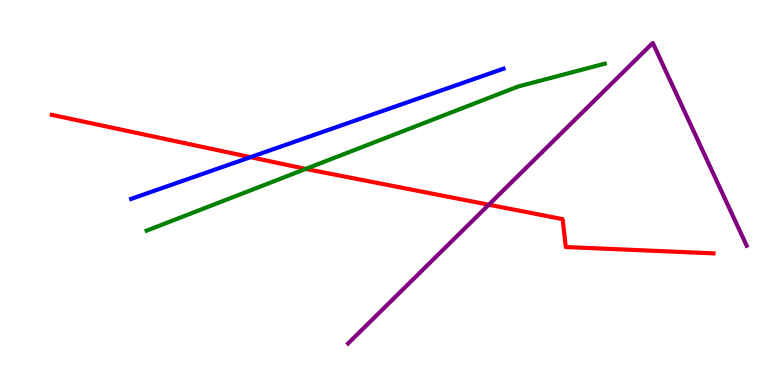[{'lines': ['blue', 'red'], 'intersections': [{'x': 3.23, 'y': 5.92}]}, {'lines': ['green', 'red'], 'intersections': [{'x': 3.95, 'y': 5.61}]}, {'lines': ['purple', 'red'], 'intersections': [{'x': 6.31, 'y': 4.68}]}, {'lines': ['blue', 'green'], 'intersections': []}, {'lines': ['blue', 'purple'], 'intersections': []}, {'lines': ['green', 'purple'], 'intersections': []}]